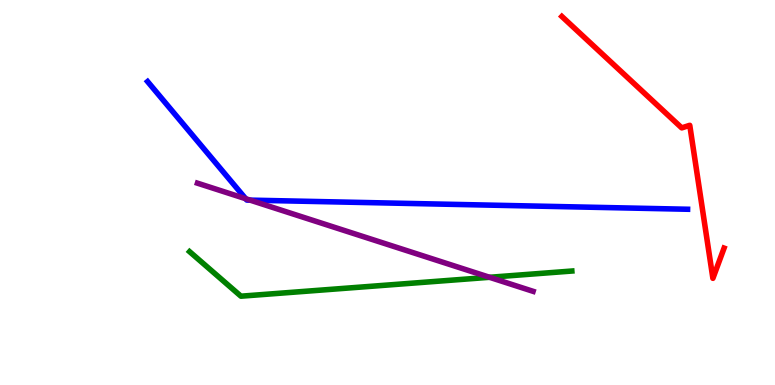[{'lines': ['blue', 'red'], 'intersections': []}, {'lines': ['green', 'red'], 'intersections': []}, {'lines': ['purple', 'red'], 'intersections': []}, {'lines': ['blue', 'green'], 'intersections': []}, {'lines': ['blue', 'purple'], 'intersections': [{'x': 3.17, 'y': 4.84}, {'x': 3.23, 'y': 4.8}]}, {'lines': ['green', 'purple'], 'intersections': [{'x': 6.32, 'y': 2.8}]}]